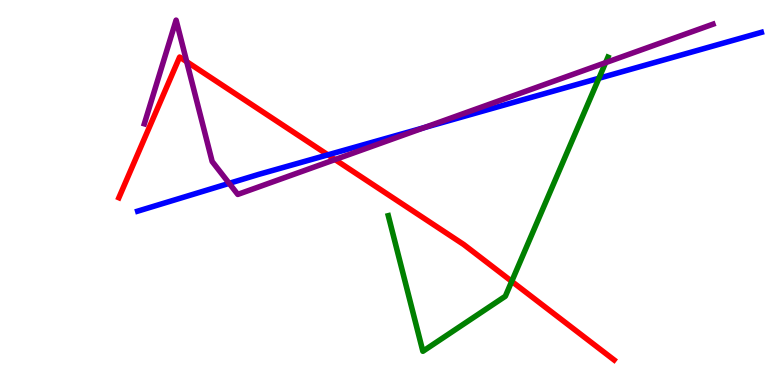[{'lines': ['blue', 'red'], 'intersections': [{'x': 4.23, 'y': 5.98}]}, {'lines': ['green', 'red'], 'intersections': [{'x': 6.6, 'y': 2.69}]}, {'lines': ['purple', 'red'], 'intersections': [{'x': 2.41, 'y': 8.4}, {'x': 4.32, 'y': 5.86}]}, {'lines': ['blue', 'green'], 'intersections': [{'x': 7.73, 'y': 7.97}]}, {'lines': ['blue', 'purple'], 'intersections': [{'x': 2.96, 'y': 5.24}, {'x': 5.47, 'y': 6.69}]}, {'lines': ['green', 'purple'], 'intersections': [{'x': 7.81, 'y': 8.37}]}]